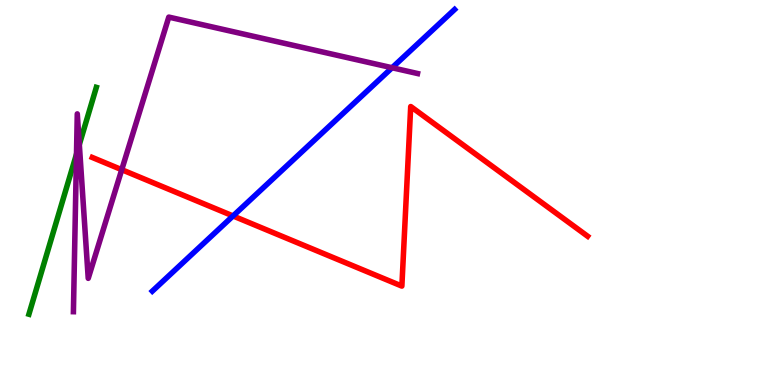[{'lines': ['blue', 'red'], 'intersections': [{'x': 3.01, 'y': 4.39}]}, {'lines': ['green', 'red'], 'intersections': []}, {'lines': ['purple', 'red'], 'intersections': [{'x': 1.57, 'y': 5.59}]}, {'lines': ['blue', 'green'], 'intersections': []}, {'lines': ['blue', 'purple'], 'intersections': [{'x': 5.06, 'y': 8.24}]}, {'lines': ['green', 'purple'], 'intersections': [{'x': 0.987, 'y': 6.0}, {'x': 1.02, 'y': 6.24}]}]